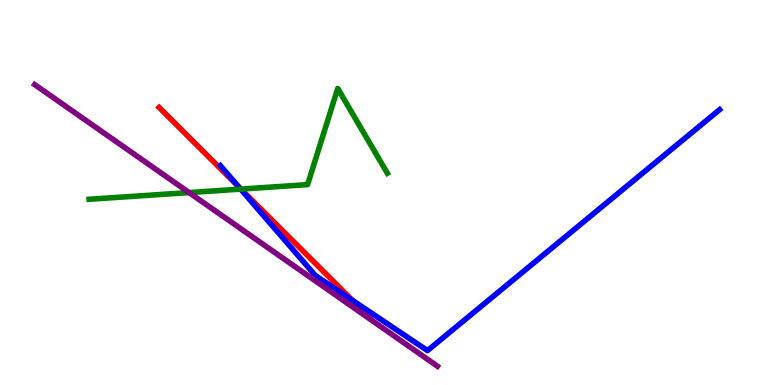[{'lines': ['blue', 'red'], 'intersections': [{'x': 3.08, 'y': 5.15}, {'x': 4.55, 'y': 2.2}]}, {'lines': ['green', 'red'], 'intersections': [{'x': 3.11, 'y': 5.09}]}, {'lines': ['purple', 'red'], 'intersections': []}, {'lines': ['blue', 'green'], 'intersections': [{'x': 3.1, 'y': 5.09}]}, {'lines': ['blue', 'purple'], 'intersections': []}, {'lines': ['green', 'purple'], 'intersections': [{'x': 2.44, 'y': 5.0}]}]